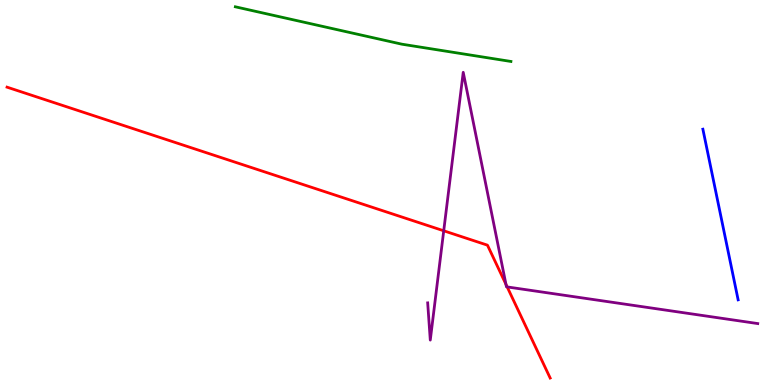[{'lines': ['blue', 'red'], 'intersections': []}, {'lines': ['green', 'red'], 'intersections': []}, {'lines': ['purple', 'red'], 'intersections': [{'x': 5.73, 'y': 4.01}, {'x': 6.53, 'y': 2.61}, {'x': 6.54, 'y': 2.55}]}, {'lines': ['blue', 'green'], 'intersections': []}, {'lines': ['blue', 'purple'], 'intersections': []}, {'lines': ['green', 'purple'], 'intersections': []}]